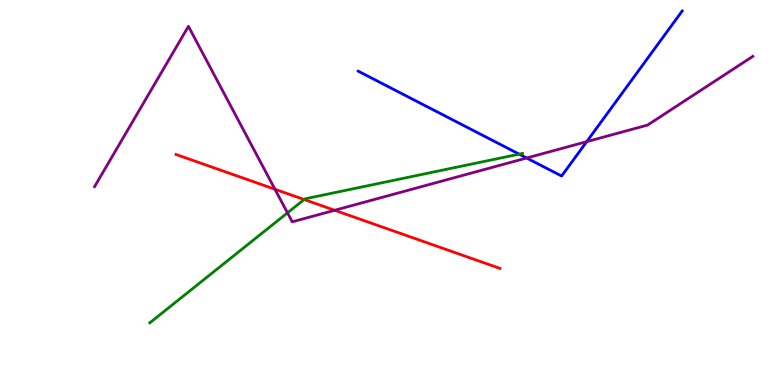[{'lines': ['blue', 'red'], 'intersections': []}, {'lines': ['green', 'red'], 'intersections': [{'x': 3.92, 'y': 4.82}]}, {'lines': ['purple', 'red'], 'intersections': [{'x': 3.55, 'y': 5.08}, {'x': 4.32, 'y': 4.54}]}, {'lines': ['blue', 'green'], 'intersections': [{'x': 6.7, 'y': 6.0}]}, {'lines': ['blue', 'purple'], 'intersections': [{'x': 6.8, 'y': 5.9}, {'x': 7.57, 'y': 6.32}]}, {'lines': ['green', 'purple'], 'intersections': [{'x': 3.71, 'y': 4.47}]}]